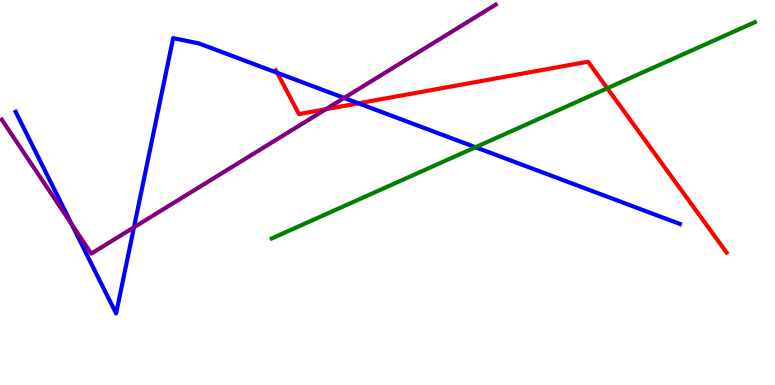[{'lines': ['blue', 'red'], 'intersections': [{'x': 3.58, 'y': 8.11}, {'x': 4.63, 'y': 7.32}]}, {'lines': ['green', 'red'], 'intersections': [{'x': 7.84, 'y': 7.71}]}, {'lines': ['purple', 'red'], 'intersections': [{'x': 4.2, 'y': 7.16}]}, {'lines': ['blue', 'green'], 'intersections': [{'x': 6.14, 'y': 6.18}]}, {'lines': ['blue', 'purple'], 'intersections': [{'x': 0.925, 'y': 4.18}, {'x': 1.73, 'y': 4.1}, {'x': 4.44, 'y': 7.46}]}, {'lines': ['green', 'purple'], 'intersections': []}]